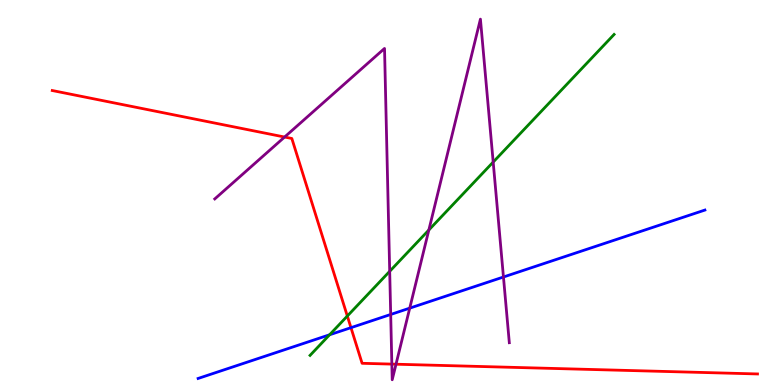[{'lines': ['blue', 'red'], 'intersections': [{'x': 4.53, 'y': 1.49}]}, {'lines': ['green', 'red'], 'intersections': [{'x': 4.48, 'y': 1.79}]}, {'lines': ['purple', 'red'], 'intersections': [{'x': 3.67, 'y': 6.44}, {'x': 5.06, 'y': 0.543}, {'x': 5.11, 'y': 0.54}]}, {'lines': ['blue', 'green'], 'intersections': [{'x': 4.25, 'y': 1.3}]}, {'lines': ['blue', 'purple'], 'intersections': [{'x': 5.04, 'y': 1.83}, {'x': 5.29, 'y': 2.0}, {'x': 6.5, 'y': 2.81}]}, {'lines': ['green', 'purple'], 'intersections': [{'x': 5.03, 'y': 2.95}, {'x': 5.53, 'y': 4.03}, {'x': 6.36, 'y': 5.79}]}]